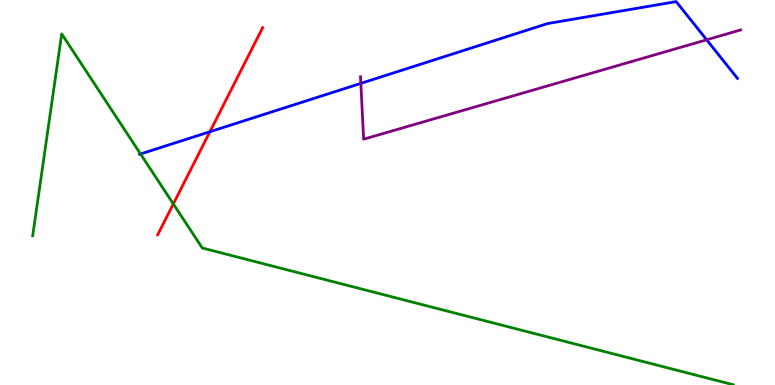[{'lines': ['blue', 'red'], 'intersections': [{'x': 2.71, 'y': 6.58}]}, {'lines': ['green', 'red'], 'intersections': [{'x': 2.24, 'y': 4.7}]}, {'lines': ['purple', 'red'], 'intersections': []}, {'lines': ['blue', 'green'], 'intersections': [{'x': 1.81, 'y': 6.0}]}, {'lines': ['blue', 'purple'], 'intersections': [{'x': 4.66, 'y': 7.83}, {'x': 9.12, 'y': 8.97}]}, {'lines': ['green', 'purple'], 'intersections': []}]